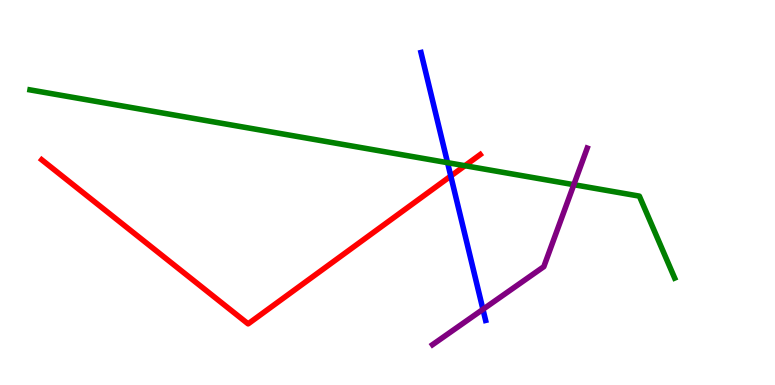[{'lines': ['blue', 'red'], 'intersections': [{'x': 5.82, 'y': 5.43}]}, {'lines': ['green', 'red'], 'intersections': [{'x': 6.0, 'y': 5.7}]}, {'lines': ['purple', 'red'], 'intersections': []}, {'lines': ['blue', 'green'], 'intersections': [{'x': 5.77, 'y': 5.77}]}, {'lines': ['blue', 'purple'], 'intersections': [{'x': 6.23, 'y': 1.97}]}, {'lines': ['green', 'purple'], 'intersections': [{'x': 7.4, 'y': 5.2}]}]